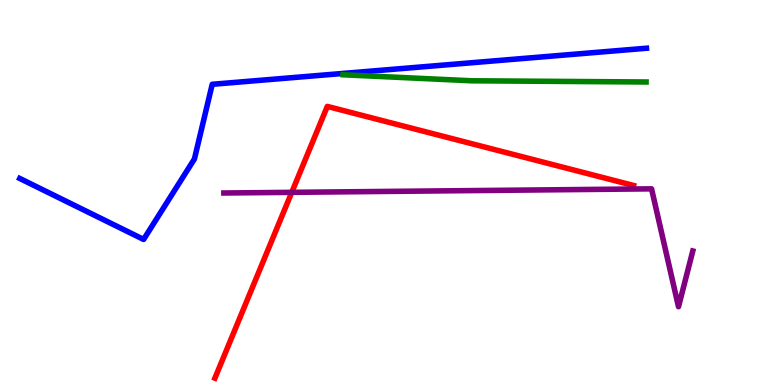[{'lines': ['blue', 'red'], 'intersections': []}, {'lines': ['green', 'red'], 'intersections': []}, {'lines': ['purple', 'red'], 'intersections': [{'x': 3.76, 'y': 5.0}]}, {'lines': ['blue', 'green'], 'intersections': []}, {'lines': ['blue', 'purple'], 'intersections': []}, {'lines': ['green', 'purple'], 'intersections': []}]